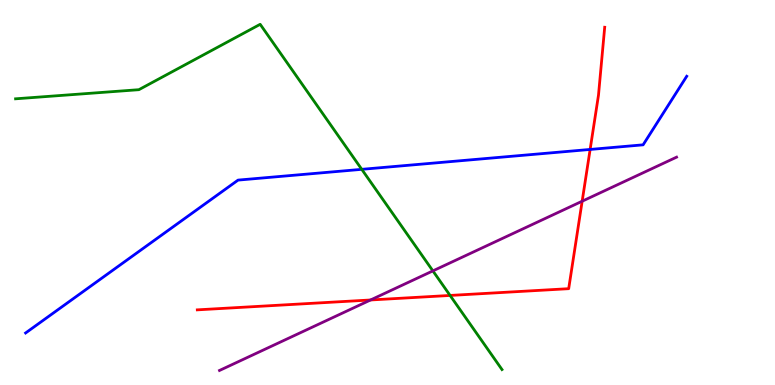[{'lines': ['blue', 'red'], 'intersections': [{'x': 7.61, 'y': 6.12}]}, {'lines': ['green', 'red'], 'intersections': [{'x': 5.81, 'y': 2.33}]}, {'lines': ['purple', 'red'], 'intersections': [{'x': 4.78, 'y': 2.21}, {'x': 7.51, 'y': 4.77}]}, {'lines': ['blue', 'green'], 'intersections': [{'x': 4.67, 'y': 5.6}]}, {'lines': ['blue', 'purple'], 'intersections': []}, {'lines': ['green', 'purple'], 'intersections': [{'x': 5.59, 'y': 2.96}]}]